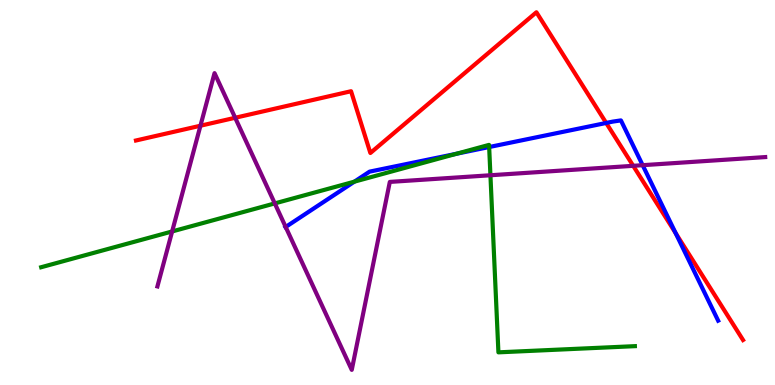[{'lines': ['blue', 'red'], 'intersections': [{'x': 7.82, 'y': 6.81}, {'x': 8.72, 'y': 3.94}]}, {'lines': ['green', 'red'], 'intersections': []}, {'lines': ['purple', 'red'], 'intersections': [{'x': 2.59, 'y': 6.73}, {'x': 3.03, 'y': 6.94}, {'x': 8.17, 'y': 5.69}]}, {'lines': ['blue', 'green'], 'intersections': [{'x': 4.57, 'y': 5.28}, {'x': 5.89, 'y': 6.01}, {'x': 6.31, 'y': 6.18}]}, {'lines': ['blue', 'purple'], 'intersections': [{'x': 3.69, 'y': 4.1}, {'x': 8.29, 'y': 5.71}]}, {'lines': ['green', 'purple'], 'intersections': [{'x': 2.22, 'y': 3.99}, {'x': 3.55, 'y': 4.72}, {'x': 6.33, 'y': 5.45}]}]